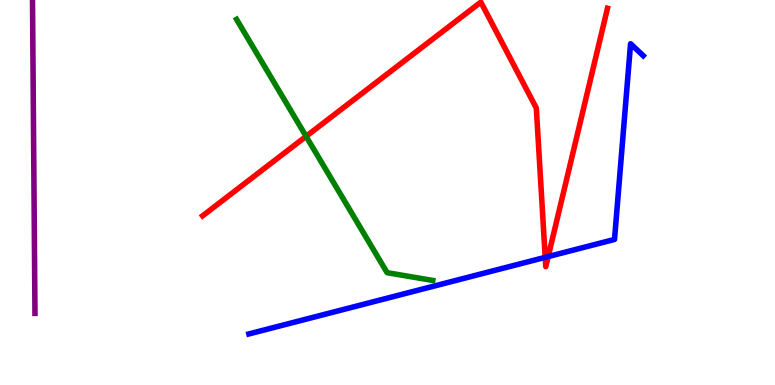[{'lines': ['blue', 'red'], 'intersections': [{'x': 7.03, 'y': 3.32}, {'x': 7.07, 'y': 3.34}]}, {'lines': ['green', 'red'], 'intersections': [{'x': 3.95, 'y': 6.46}]}, {'lines': ['purple', 'red'], 'intersections': []}, {'lines': ['blue', 'green'], 'intersections': []}, {'lines': ['blue', 'purple'], 'intersections': []}, {'lines': ['green', 'purple'], 'intersections': []}]